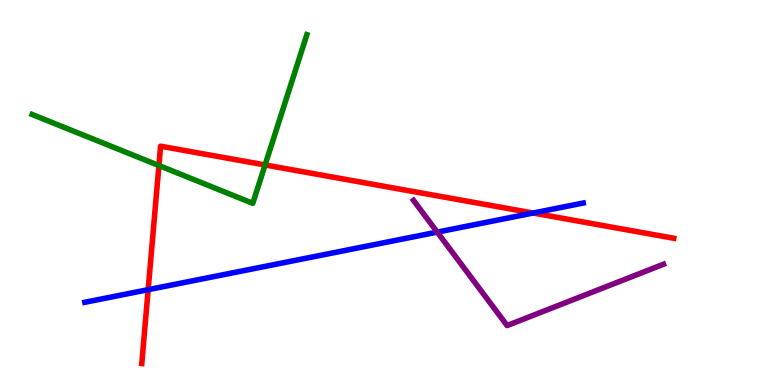[{'lines': ['blue', 'red'], 'intersections': [{'x': 1.91, 'y': 2.48}, {'x': 6.88, 'y': 4.47}]}, {'lines': ['green', 'red'], 'intersections': [{'x': 2.05, 'y': 5.7}, {'x': 3.42, 'y': 5.72}]}, {'lines': ['purple', 'red'], 'intersections': []}, {'lines': ['blue', 'green'], 'intersections': []}, {'lines': ['blue', 'purple'], 'intersections': [{'x': 5.64, 'y': 3.97}]}, {'lines': ['green', 'purple'], 'intersections': []}]